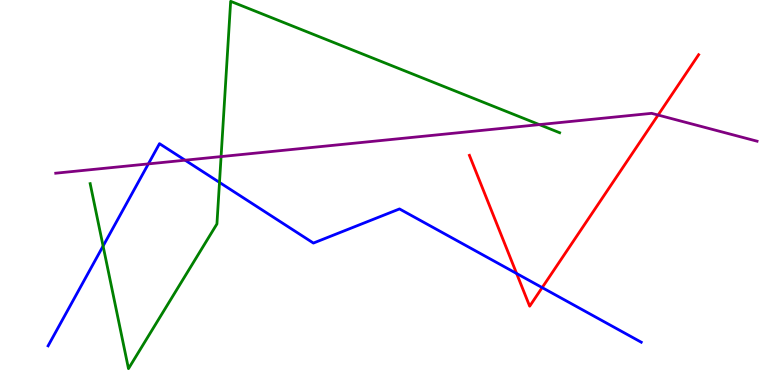[{'lines': ['blue', 'red'], 'intersections': [{'x': 6.67, 'y': 2.9}, {'x': 7.0, 'y': 2.53}]}, {'lines': ['green', 'red'], 'intersections': []}, {'lines': ['purple', 'red'], 'intersections': [{'x': 8.49, 'y': 7.01}]}, {'lines': ['blue', 'green'], 'intersections': [{'x': 1.33, 'y': 3.61}, {'x': 2.83, 'y': 5.26}]}, {'lines': ['blue', 'purple'], 'intersections': [{'x': 1.91, 'y': 5.74}, {'x': 2.39, 'y': 5.84}]}, {'lines': ['green', 'purple'], 'intersections': [{'x': 2.85, 'y': 5.93}, {'x': 6.96, 'y': 6.76}]}]